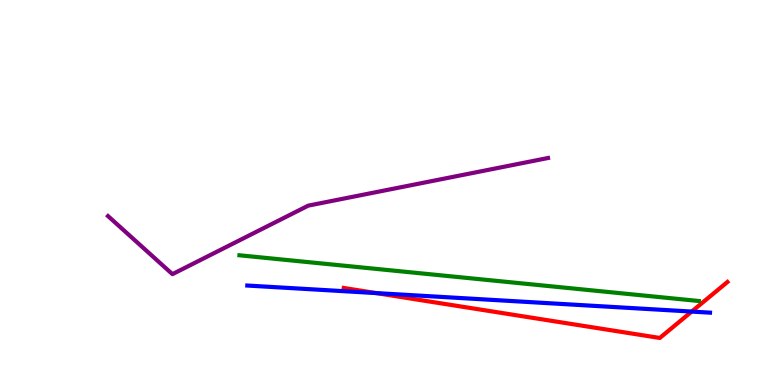[{'lines': ['blue', 'red'], 'intersections': [{'x': 4.85, 'y': 2.39}, {'x': 8.92, 'y': 1.91}]}, {'lines': ['green', 'red'], 'intersections': []}, {'lines': ['purple', 'red'], 'intersections': []}, {'lines': ['blue', 'green'], 'intersections': []}, {'lines': ['blue', 'purple'], 'intersections': []}, {'lines': ['green', 'purple'], 'intersections': []}]